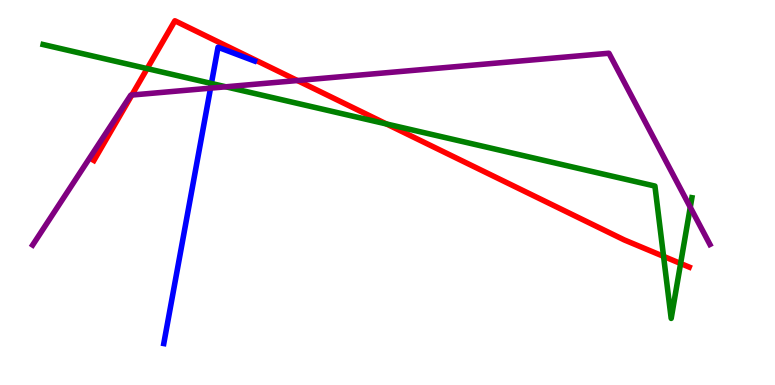[{'lines': ['blue', 'red'], 'intersections': []}, {'lines': ['green', 'red'], 'intersections': [{'x': 1.9, 'y': 8.22}, {'x': 4.99, 'y': 6.78}, {'x': 8.56, 'y': 3.34}, {'x': 8.78, 'y': 3.16}]}, {'lines': ['purple', 'red'], 'intersections': [{'x': 1.7, 'y': 7.53}, {'x': 3.84, 'y': 7.91}]}, {'lines': ['blue', 'green'], 'intersections': [{'x': 2.73, 'y': 7.83}]}, {'lines': ['blue', 'purple'], 'intersections': [{'x': 2.72, 'y': 7.71}]}, {'lines': ['green', 'purple'], 'intersections': [{'x': 2.91, 'y': 7.75}, {'x': 8.91, 'y': 4.62}]}]